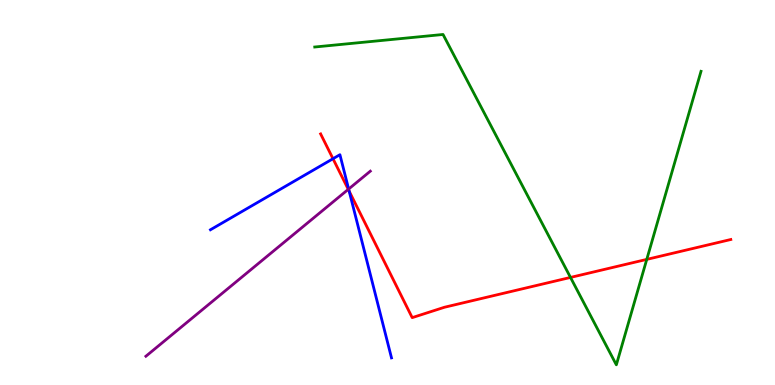[{'lines': ['blue', 'red'], 'intersections': [{'x': 4.3, 'y': 5.88}, {'x': 4.51, 'y': 5.03}]}, {'lines': ['green', 'red'], 'intersections': [{'x': 7.36, 'y': 2.79}, {'x': 8.35, 'y': 3.26}]}, {'lines': ['purple', 'red'], 'intersections': [{'x': 4.49, 'y': 5.08}]}, {'lines': ['blue', 'green'], 'intersections': []}, {'lines': ['blue', 'purple'], 'intersections': [{'x': 4.5, 'y': 5.09}]}, {'lines': ['green', 'purple'], 'intersections': []}]